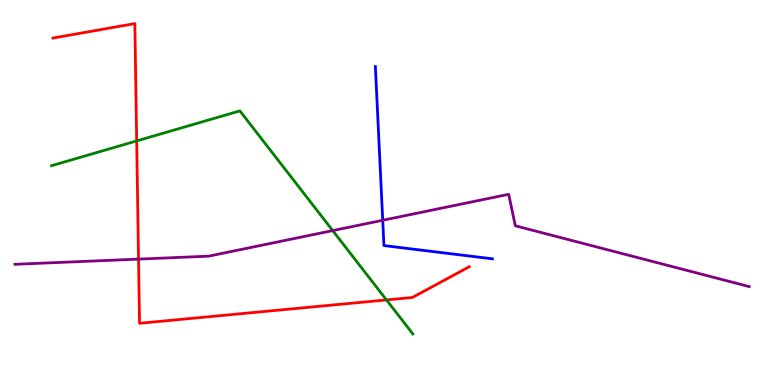[{'lines': ['blue', 'red'], 'intersections': []}, {'lines': ['green', 'red'], 'intersections': [{'x': 1.76, 'y': 6.34}, {'x': 4.99, 'y': 2.21}]}, {'lines': ['purple', 'red'], 'intersections': [{'x': 1.79, 'y': 3.27}]}, {'lines': ['blue', 'green'], 'intersections': []}, {'lines': ['blue', 'purple'], 'intersections': [{'x': 4.94, 'y': 4.28}]}, {'lines': ['green', 'purple'], 'intersections': [{'x': 4.29, 'y': 4.01}]}]